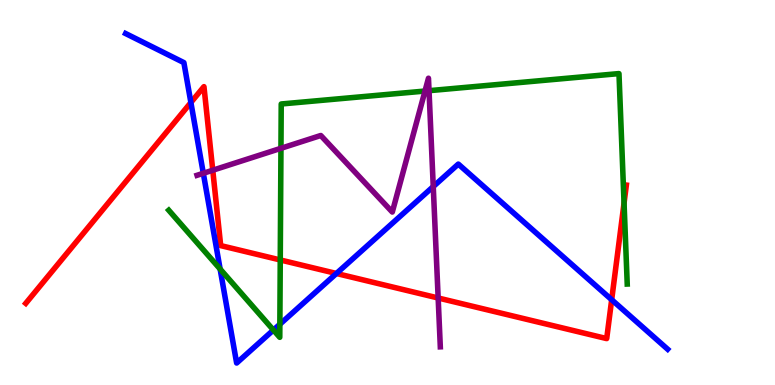[{'lines': ['blue', 'red'], 'intersections': [{'x': 2.46, 'y': 7.34}, {'x': 4.34, 'y': 2.9}, {'x': 7.89, 'y': 2.21}]}, {'lines': ['green', 'red'], 'intersections': [{'x': 3.62, 'y': 3.25}, {'x': 8.05, 'y': 4.72}]}, {'lines': ['purple', 'red'], 'intersections': [{'x': 2.75, 'y': 5.58}, {'x': 5.65, 'y': 2.26}]}, {'lines': ['blue', 'green'], 'intersections': [{'x': 2.84, 'y': 3.01}, {'x': 3.53, 'y': 1.43}, {'x': 3.61, 'y': 1.58}]}, {'lines': ['blue', 'purple'], 'intersections': [{'x': 2.62, 'y': 5.5}, {'x': 5.59, 'y': 5.15}]}, {'lines': ['green', 'purple'], 'intersections': [{'x': 3.63, 'y': 6.15}, {'x': 5.48, 'y': 7.64}, {'x': 5.54, 'y': 7.64}]}]